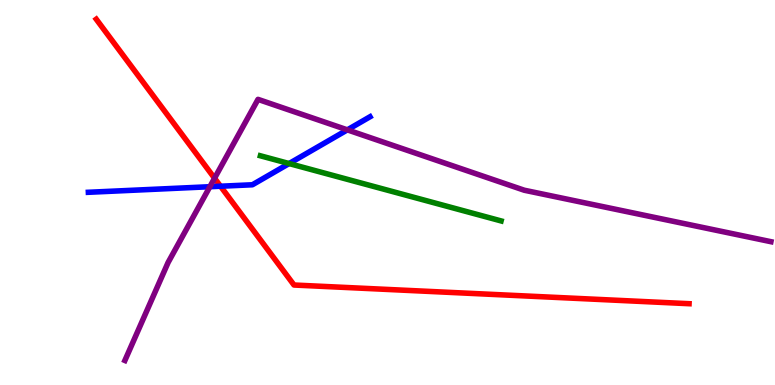[{'lines': ['blue', 'red'], 'intersections': [{'x': 2.85, 'y': 5.16}]}, {'lines': ['green', 'red'], 'intersections': []}, {'lines': ['purple', 'red'], 'intersections': [{'x': 2.77, 'y': 5.37}]}, {'lines': ['blue', 'green'], 'intersections': [{'x': 3.73, 'y': 5.75}]}, {'lines': ['blue', 'purple'], 'intersections': [{'x': 2.71, 'y': 5.15}, {'x': 4.48, 'y': 6.63}]}, {'lines': ['green', 'purple'], 'intersections': []}]